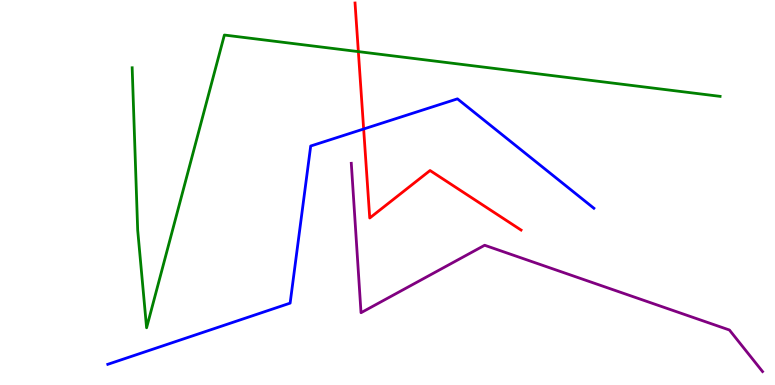[{'lines': ['blue', 'red'], 'intersections': [{'x': 4.69, 'y': 6.65}]}, {'lines': ['green', 'red'], 'intersections': [{'x': 4.62, 'y': 8.66}]}, {'lines': ['purple', 'red'], 'intersections': []}, {'lines': ['blue', 'green'], 'intersections': []}, {'lines': ['blue', 'purple'], 'intersections': []}, {'lines': ['green', 'purple'], 'intersections': []}]